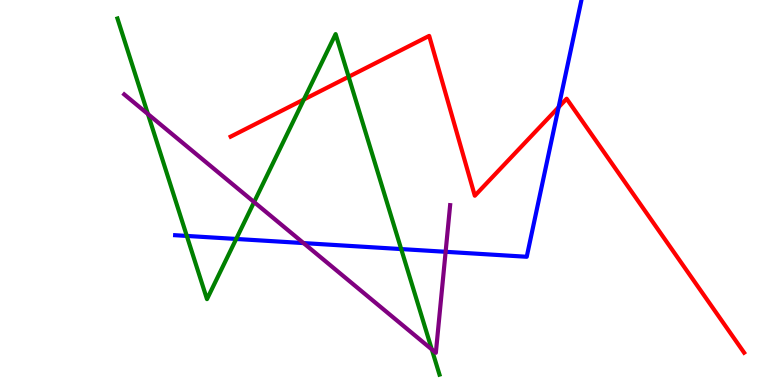[{'lines': ['blue', 'red'], 'intersections': [{'x': 7.21, 'y': 7.22}]}, {'lines': ['green', 'red'], 'intersections': [{'x': 3.92, 'y': 7.42}, {'x': 4.5, 'y': 8.01}]}, {'lines': ['purple', 'red'], 'intersections': []}, {'lines': ['blue', 'green'], 'intersections': [{'x': 2.41, 'y': 3.87}, {'x': 3.05, 'y': 3.79}, {'x': 5.18, 'y': 3.53}]}, {'lines': ['blue', 'purple'], 'intersections': [{'x': 3.92, 'y': 3.69}, {'x': 5.75, 'y': 3.46}]}, {'lines': ['green', 'purple'], 'intersections': [{'x': 1.91, 'y': 7.04}, {'x': 3.28, 'y': 4.75}, {'x': 5.57, 'y': 0.924}]}]